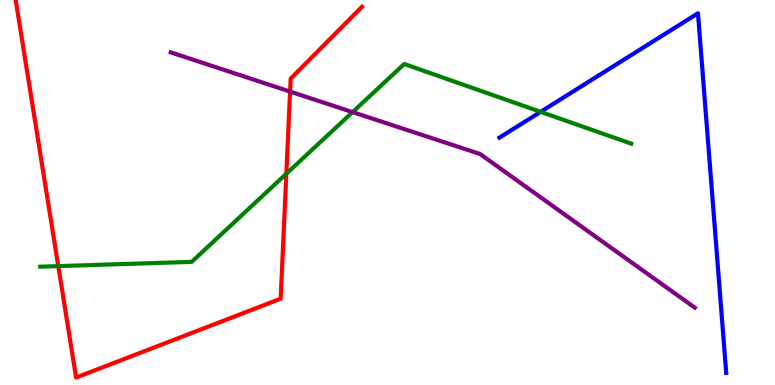[{'lines': ['blue', 'red'], 'intersections': []}, {'lines': ['green', 'red'], 'intersections': [{'x': 0.752, 'y': 3.09}, {'x': 3.69, 'y': 5.49}]}, {'lines': ['purple', 'red'], 'intersections': [{'x': 3.74, 'y': 7.62}]}, {'lines': ['blue', 'green'], 'intersections': [{'x': 6.98, 'y': 7.09}]}, {'lines': ['blue', 'purple'], 'intersections': []}, {'lines': ['green', 'purple'], 'intersections': [{'x': 4.55, 'y': 7.09}]}]